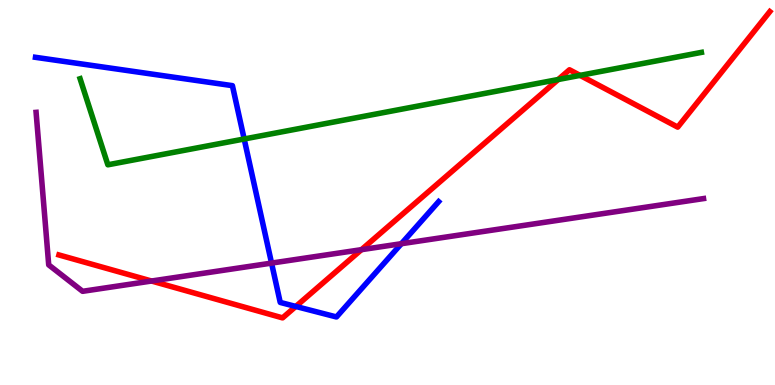[{'lines': ['blue', 'red'], 'intersections': [{'x': 3.82, 'y': 2.04}]}, {'lines': ['green', 'red'], 'intersections': [{'x': 7.2, 'y': 7.93}, {'x': 7.48, 'y': 8.04}]}, {'lines': ['purple', 'red'], 'intersections': [{'x': 1.96, 'y': 2.7}, {'x': 4.66, 'y': 3.52}]}, {'lines': ['blue', 'green'], 'intersections': [{'x': 3.15, 'y': 6.39}]}, {'lines': ['blue', 'purple'], 'intersections': [{'x': 3.5, 'y': 3.17}, {'x': 5.18, 'y': 3.67}]}, {'lines': ['green', 'purple'], 'intersections': []}]